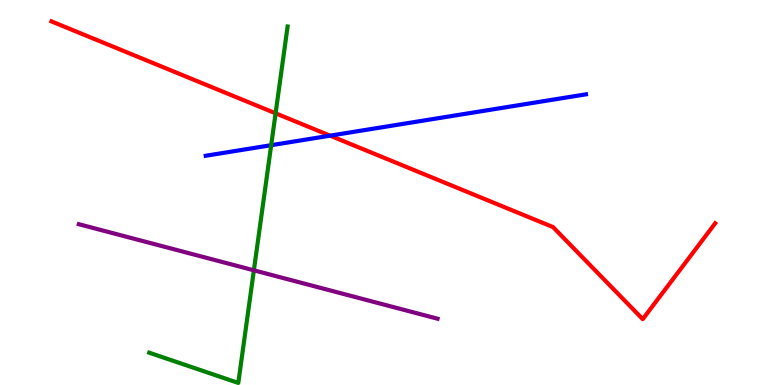[{'lines': ['blue', 'red'], 'intersections': [{'x': 4.26, 'y': 6.48}]}, {'lines': ['green', 'red'], 'intersections': [{'x': 3.56, 'y': 7.06}]}, {'lines': ['purple', 'red'], 'intersections': []}, {'lines': ['blue', 'green'], 'intersections': [{'x': 3.5, 'y': 6.23}]}, {'lines': ['blue', 'purple'], 'intersections': []}, {'lines': ['green', 'purple'], 'intersections': [{'x': 3.28, 'y': 2.98}]}]